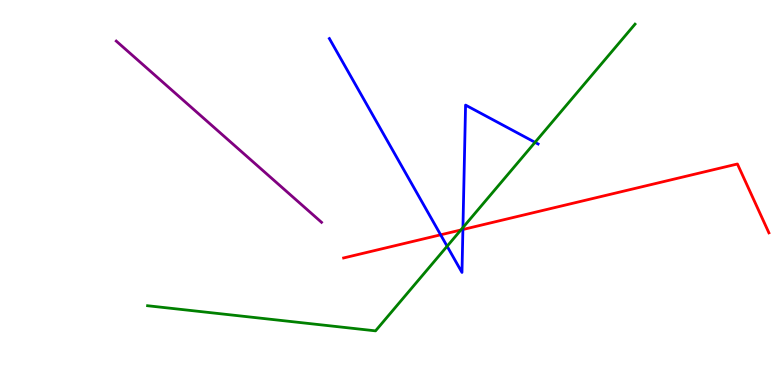[{'lines': ['blue', 'red'], 'intersections': [{'x': 5.69, 'y': 3.9}, {'x': 5.97, 'y': 4.04}]}, {'lines': ['green', 'red'], 'intersections': [{'x': 5.95, 'y': 4.03}]}, {'lines': ['purple', 'red'], 'intersections': []}, {'lines': ['blue', 'green'], 'intersections': [{'x': 5.77, 'y': 3.6}, {'x': 5.97, 'y': 4.09}, {'x': 6.9, 'y': 6.3}]}, {'lines': ['blue', 'purple'], 'intersections': []}, {'lines': ['green', 'purple'], 'intersections': []}]